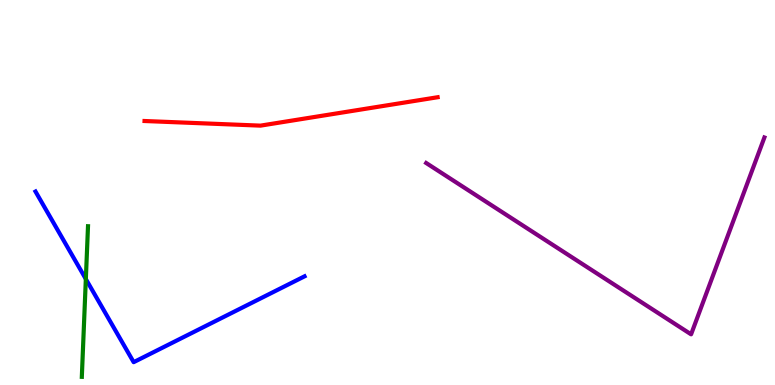[{'lines': ['blue', 'red'], 'intersections': []}, {'lines': ['green', 'red'], 'intersections': []}, {'lines': ['purple', 'red'], 'intersections': []}, {'lines': ['blue', 'green'], 'intersections': [{'x': 1.11, 'y': 2.75}]}, {'lines': ['blue', 'purple'], 'intersections': []}, {'lines': ['green', 'purple'], 'intersections': []}]